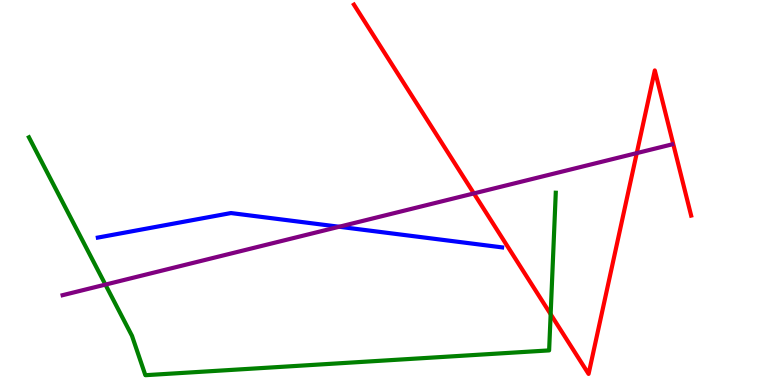[{'lines': ['blue', 'red'], 'intersections': []}, {'lines': ['green', 'red'], 'intersections': [{'x': 7.11, 'y': 1.84}]}, {'lines': ['purple', 'red'], 'intersections': [{'x': 6.11, 'y': 4.98}, {'x': 8.22, 'y': 6.02}]}, {'lines': ['blue', 'green'], 'intersections': []}, {'lines': ['blue', 'purple'], 'intersections': [{'x': 4.38, 'y': 4.11}]}, {'lines': ['green', 'purple'], 'intersections': [{'x': 1.36, 'y': 2.61}]}]